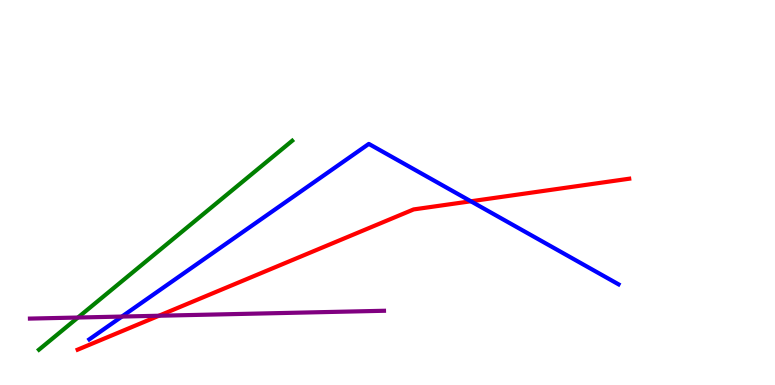[{'lines': ['blue', 'red'], 'intersections': [{'x': 6.08, 'y': 4.77}]}, {'lines': ['green', 'red'], 'intersections': []}, {'lines': ['purple', 'red'], 'intersections': [{'x': 2.05, 'y': 1.8}]}, {'lines': ['blue', 'green'], 'intersections': []}, {'lines': ['blue', 'purple'], 'intersections': [{'x': 1.57, 'y': 1.78}]}, {'lines': ['green', 'purple'], 'intersections': [{'x': 1.01, 'y': 1.75}]}]